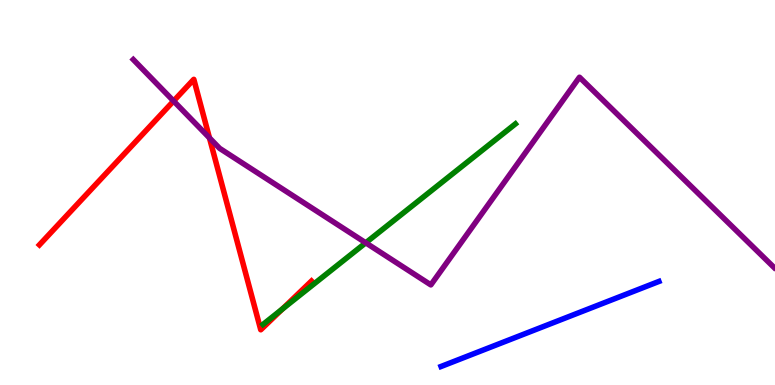[{'lines': ['blue', 'red'], 'intersections': []}, {'lines': ['green', 'red'], 'intersections': [{'x': 3.64, 'y': 1.97}]}, {'lines': ['purple', 'red'], 'intersections': [{'x': 2.24, 'y': 7.38}, {'x': 2.7, 'y': 6.42}]}, {'lines': ['blue', 'green'], 'intersections': []}, {'lines': ['blue', 'purple'], 'intersections': []}, {'lines': ['green', 'purple'], 'intersections': [{'x': 4.72, 'y': 3.69}]}]